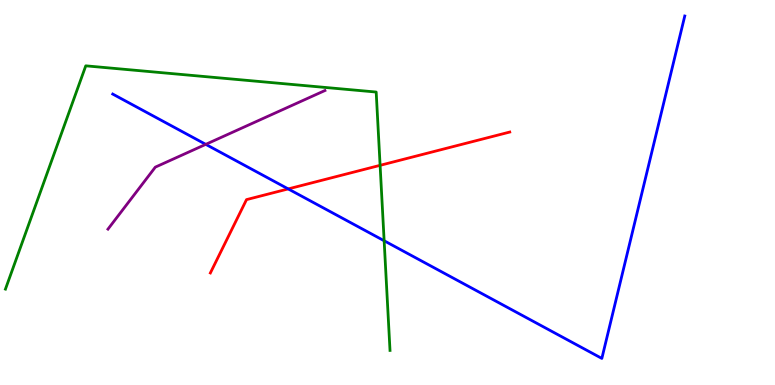[{'lines': ['blue', 'red'], 'intersections': [{'x': 3.72, 'y': 5.09}]}, {'lines': ['green', 'red'], 'intersections': [{'x': 4.9, 'y': 5.71}]}, {'lines': ['purple', 'red'], 'intersections': []}, {'lines': ['blue', 'green'], 'intersections': [{'x': 4.96, 'y': 3.75}]}, {'lines': ['blue', 'purple'], 'intersections': [{'x': 2.66, 'y': 6.25}]}, {'lines': ['green', 'purple'], 'intersections': []}]